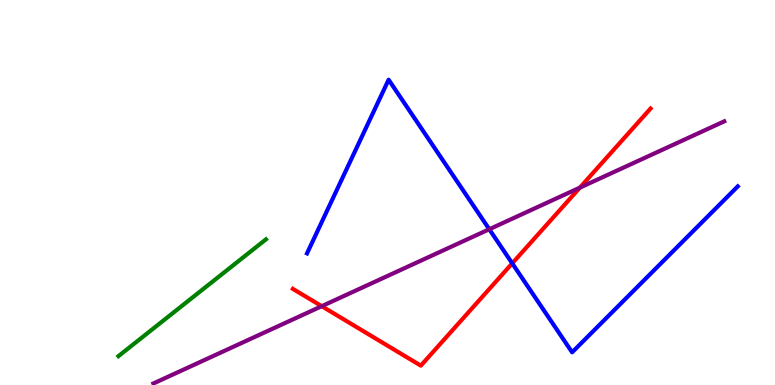[{'lines': ['blue', 'red'], 'intersections': [{'x': 6.61, 'y': 3.16}]}, {'lines': ['green', 'red'], 'intersections': []}, {'lines': ['purple', 'red'], 'intersections': [{'x': 4.15, 'y': 2.05}, {'x': 7.48, 'y': 5.13}]}, {'lines': ['blue', 'green'], 'intersections': []}, {'lines': ['blue', 'purple'], 'intersections': [{'x': 6.31, 'y': 4.05}]}, {'lines': ['green', 'purple'], 'intersections': []}]